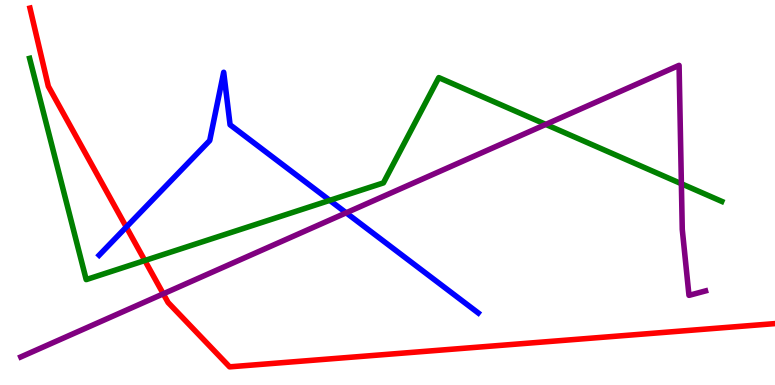[{'lines': ['blue', 'red'], 'intersections': [{'x': 1.63, 'y': 4.1}]}, {'lines': ['green', 'red'], 'intersections': [{'x': 1.87, 'y': 3.23}]}, {'lines': ['purple', 'red'], 'intersections': [{'x': 2.11, 'y': 2.37}]}, {'lines': ['blue', 'green'], 'intersections': [{'x': 4.25, 'y': 4.8}]}, {'lines': ['blue', 'purple'], 'intersections': [{'x': 4.47, 'y': 4.47}]}, {'lines': ['green', 'purple'], 'intersections': [{'x': 7.04, 'y': 6.77}, {'x': 8.79, 'y': 5.23}]}]